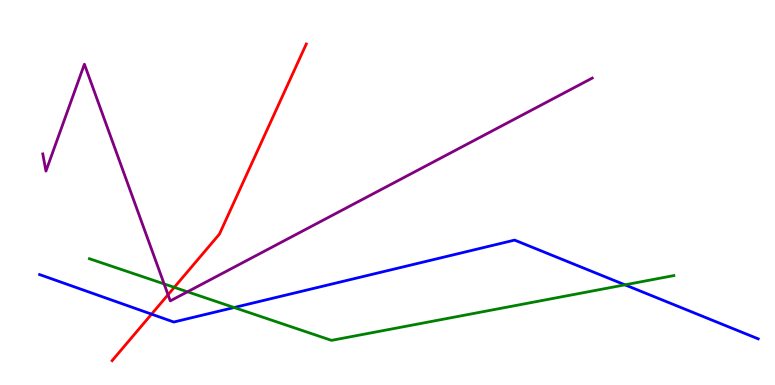[{'lines': ['blue', 'red'], 'intersections': [{'x': 1.96, 'y': 1.84}]}, {'lines': ['green', 'red'], 'intersections': [{'x': 2.25, 'y': 2.54}]}, {'lines': ['purple', 'red'], 'intersections': [{'x': 2.17, 'y': 2.35}]}, {'lines': ['blue', 'green'], 'intersections': [{'x': 3.02, 'y': 2.01}, {'x': 8.06, 'y': 2.6}]}, {'lines': ['blue', 'purple'], 'intersections': []}, {'lines': ['green', 'purple'], 'intersections': [{'x': 2.12, 'y': 2.63}, {'x': 2.42, 'y': 2.42}]}]